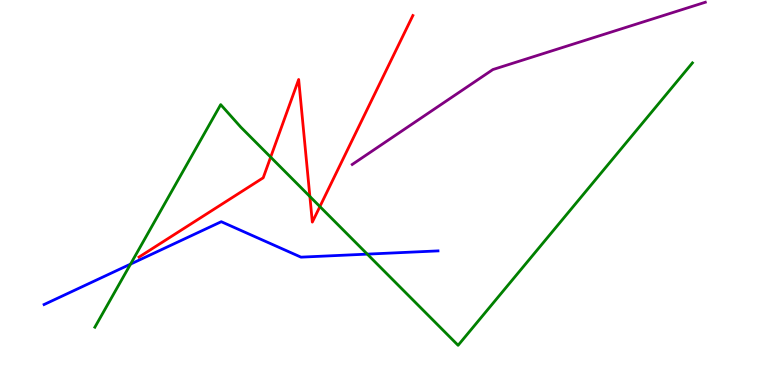[{'lines': ['blue', 'red'], 'intersections': []}, {'lines': ['green', 'red'], 'intersections': [{'x': 3.49, 'y': 5.92}, {'x': 4.0, 'y': 4.9}, {'x': 4.13, 'y': 4.63}]}, {'lines': ['purple', 'red'], 'intersections': []}, {'lines': ['blue', 'green'], 'intersections': [{'x': 1.68, 'y': 3.14}, {'x': 4.74, 'y': 3.4}]}, {'lines': ['blue', 'purple'], 'intersections': []}, {'lines': ['green', 'purple'], 'intersections': []}]